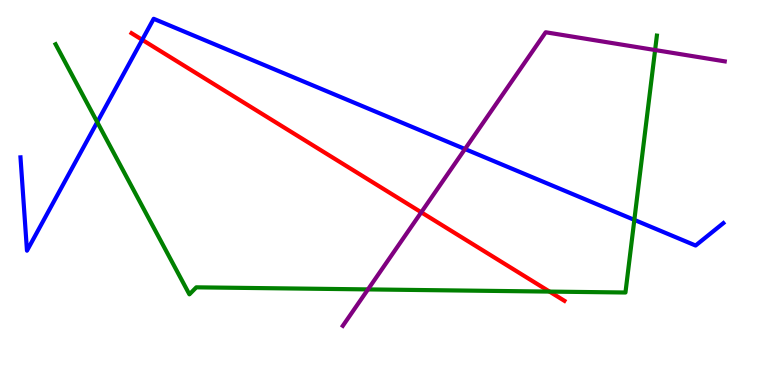[{'lines': ['blue', 'red'], 'intersections': [{'x': 1.83, 'y': 8.97}]}, {'lines': ['green', 'red'], 'intersections': [{'x': 7.09, 'y': 2.43}]}, {'lines': ['purple', 'red'], 'intersections': [{'x': 5.44, 'y': 4.49}]}, {'lines': ['blue', 'green'], 'intersections': [{'x': 1.25, 'y': 6.83}, {'x': 8.18, 'y': 4.29}]}, {'lines': ['blue', 'purple'], 'intersections': [{'x': 6.0, 'y': 6.13}]}, {'lines': ['green', 'purple'], 'intersections': [{'x': 4.75, 'y': 2.48}, {'x': 8.45, 'y': 8.7}]}]